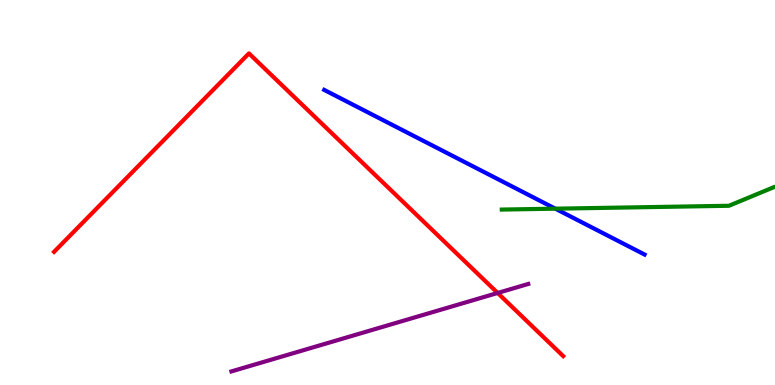[{'lines': ['blue', 'red'], 'intersections': []}, {'lines': ['green', 'red'], 'intersections': []}, {'lines': ['purple', 'red'], 'intersections': [{'x': 6.42, 'y': 2.39}]}, {'lines': ['blue', 'green'], 'intersections': [{'x': 7.17, 'y': 4.58}]}, {'lines': ['blue', 'purple'], 'intersections': []}, {'lines': ['green', 'purple'], 'intersections': []}]